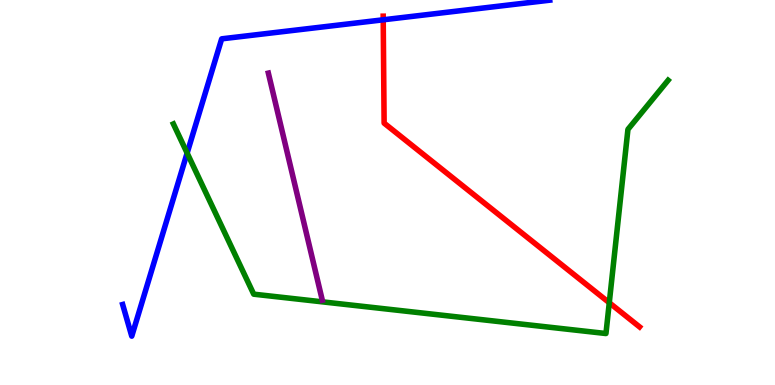[{'lines': ['blue', 'red'], 'intersections': [{'x': 4.94, 'y': 9.49}]}, {'lines': ['green', 'red'], 'intersections': [{'x': 7.86, 'y': 2.14}]}, {'lines': ['purple', 'red'], 'intersections': []}, {'lines': ['blue', 'green'], 'intersections': [{'x': 2.41, 'y': 6.02}]}, {'lines': ['blue', 'purple'], 'intersections': []}, {'lines': ['green', 'purple'], 'intersections': []}]